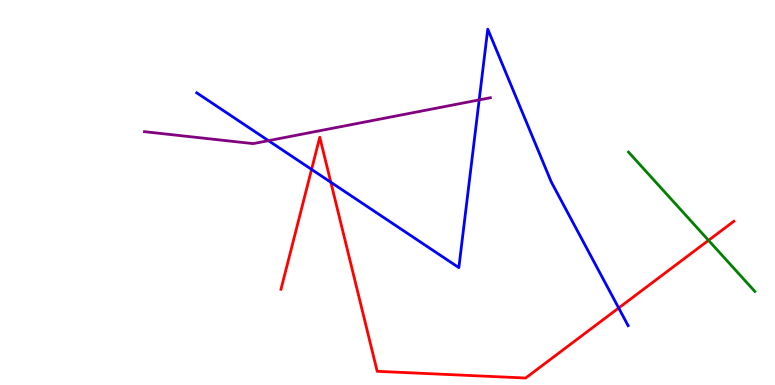[{'lines': ['blue', 'red'], 'intersections': [{'x': 4.02, 'y': 5.6}, {'x': 4.27, 'y': 5.27}, {'x': 7.98, 'y': 2.0}]}, {'lines': ['green', 'red'], 'intersections': [{'x': 9.14, 'y': 3.76}]}, {'lines': ['purple', 'red'], 'intersections': []}, {'lines': ['blue', 'green'], 'intersections': []}, {'lines': ['blue', 'purple'], 'intersections': [{'x': 3.46, 'y': 6.35}, {'x': 6.18, 'y': 7.41}]}, {'lines': ['green', 'purple'], 'intersections': []}]